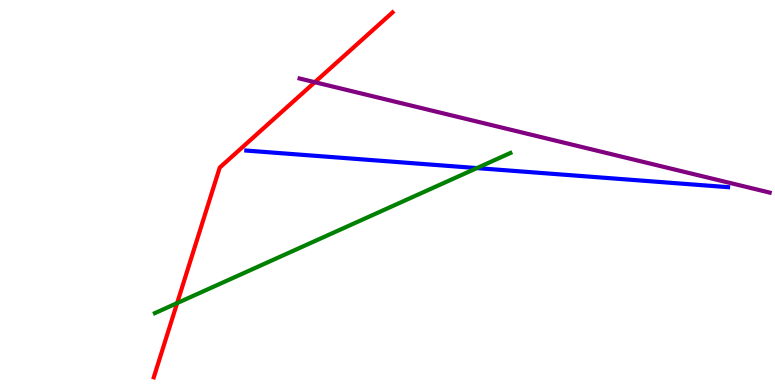[{'lines': ['blue', 'red'], 'intersections': []}, {'lines': ['green', 'red'], 'intersections': [{'x': 2.29, 'y': 2.13}]}, {'lines': ['purple', 'red'], 'intersections': [{'x': 4.06, 'y': 7.86}]}, {'lines': ['blue', 'green'], 'intersections': [{'x': 6.15, 'y': 5.63}]}, {'lines': ['blue', 'purple'], 'intersections': []}, {'lines': ['green', 'purple'], 'intersections': []}]